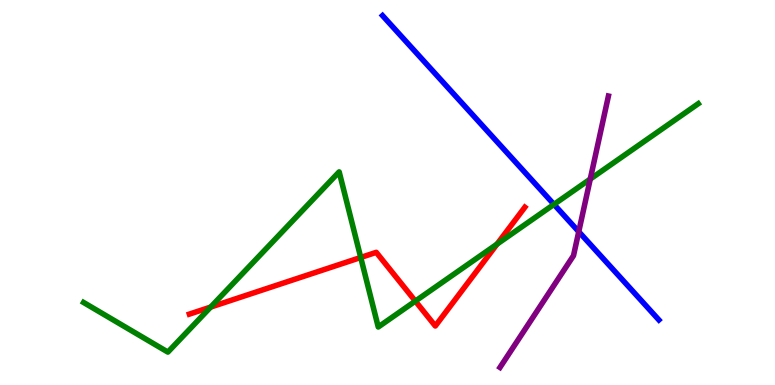[{'lines': ['blue', 'red'], 'intersections': []}, {'lines': ['green', 'red'], 'intersections': [{'x': 2.72, 'y': 2.02}, {'x': 4.65, 'y': 3.31}, {'x': 5.36, 'y': 2.18}, {'x': 6.41, 'y': 3.66}]}, {'lines': ['purple', 'red'], 'intersections': []}, {'lines': ['blue', 'green'], 'intersections': [{'x': 7.15, 'y': 4.69}]}, {'lines': ['blue', 'purple'], 'intersections': [{'x': 7.47, 'y': 3.98}]}, {'lines': ['green', 'purple'], 'intersections': [{'x': 7.62, 'y': 5.35}]}]